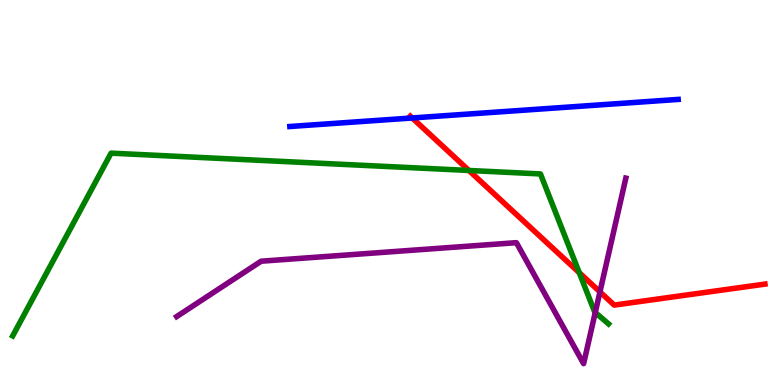[{'lines': ['blue', 'red'], 'intersections': [{'x': 5.32, 'y': 6.94}]}, {'lines': ['green', 'red'], 'intersections': [{'x': 6.05, 'y': 5.57}, {'x': 7.47, 'y': 2.92}]}, {'lines': ['purple', 'red'], 'intersections': [{'x': 7.74, 'y': 2.42}]}, {'lines': ['blue', 'green'], 'intersections': []}, {'lines': ['blue', 'purple'], 'intersections': []}, {'lines': ['green', 'purple'], 'intersections': [{'x': 7.68, 'y': 1.88}]}]